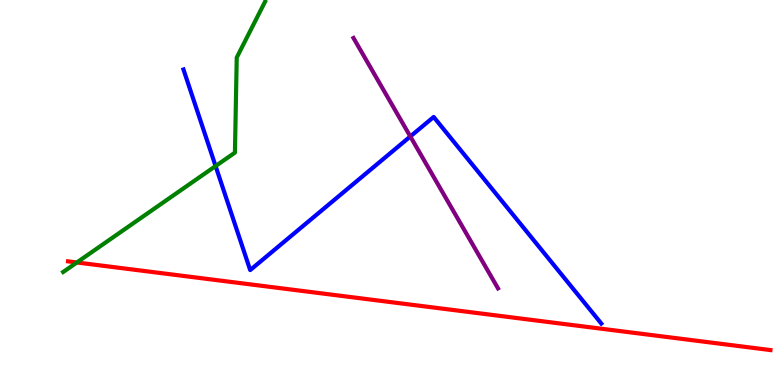[{'lines': ['blue', 'red'], 'intersections': []}, {'lines': ['green', 'red'], 'intersections': [{'x': 0.992, 'y': 3.18}]}, {'lines': ['purple', 'red'], 'intersections': []}, {'lines': ['blue', 'green'], 'intersections': [{'x': 2.78, 'y': 5.69}]}, {'lines': ['blue', 'purple'], 'intersections': [{'x': 5.29, 'y': 6.46}]}, {'lines': ['green', 'purple'], 'intersections': []}]